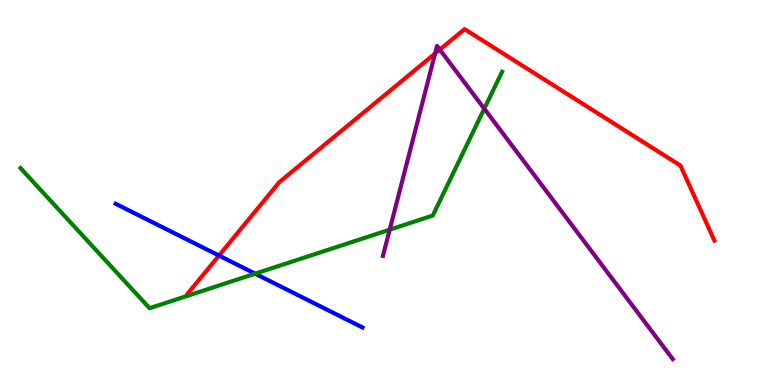[{'lines': ['blue', 'red'], 'intersections': [{'x': 2.83, 'y': 3.36}]}, {'lines': ['green', 'red'], 'intersections': []}, {'lines': ['purple', 'red'], 'intersections': [{'x': 5.61, 'y': 8.61}, {'x': 5.67, 'y': 8.71}]}, {'lines': ['blue', 'green'], 'intersections': [{'x': 3.29, 'y': 2.89}]}, {'lines': ['blue', 'purple'], 'intersections': []}, {'lines': ['green', 'purple'], 'intersections': [{'x': 5.03, 'y': 4.03}, {'x': 6.25, 'y': 7.18}]}]